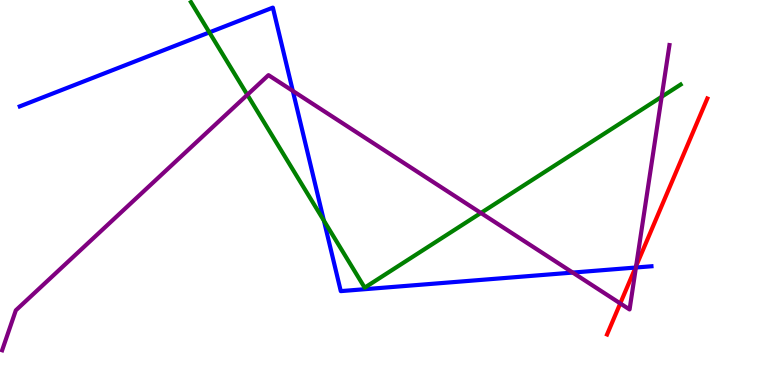[{'lines': ['blue', 'red'], 'intersections': [{'x': 8.2, 'y': 3.05}]}, {'lines': ['green', 'red'], 'intersections': []}, {'lines': ['purple', 'red'], 'intersections': [{'x': 8.0, 'y': 2.12}, {'x': 8.21, 'y': 3.09}]}, {'lines': ['blue', 'green'], 'intersections': [{'x': 2.7, 'y': 9.16}, {'x': 4.18, 'y': 4.27}]}, {'lines': ['blue', 'purple'], 'intersections': [{'x': 3.78, 'y': 7.64}, {'x': 7.39, 'y': 2.92}, {'x': 8.21, 'y': 3.05}]}, {'lines': ['green', 'purple'], 'intersections': [{'x': 3.19, 'y': 7.54}, {'x': 6.2, 'y': 4.47}, {'x': 8.54, 'y': 7.49}]}]